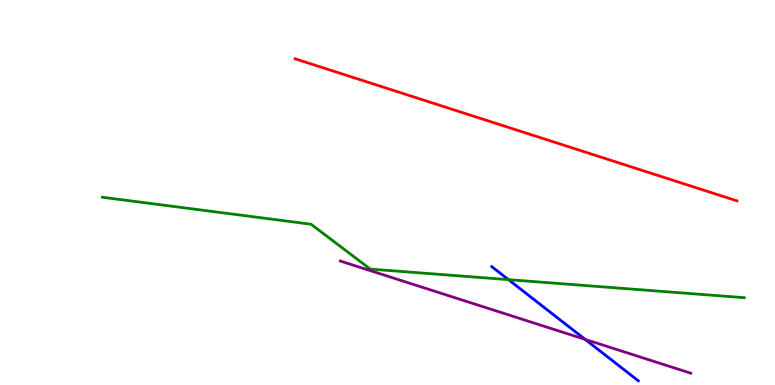[{'lines': ['blue', 'red'], 'intersections': []}, {'lines': ['green', 'red'], 'intersections': []}, {'lines': ['purple', 'red'], 'intersections': []}, {'lines': ['blue', 'green'], 'intersections': [{'x': 6.56, 'y': 2.74}]}, {'lines': ['blue', 'purple'], 'intersections': [{'x': 7.55, 'y': 1.18}]}, {'lines': ['green', 'purple'], 'intersections': []}]